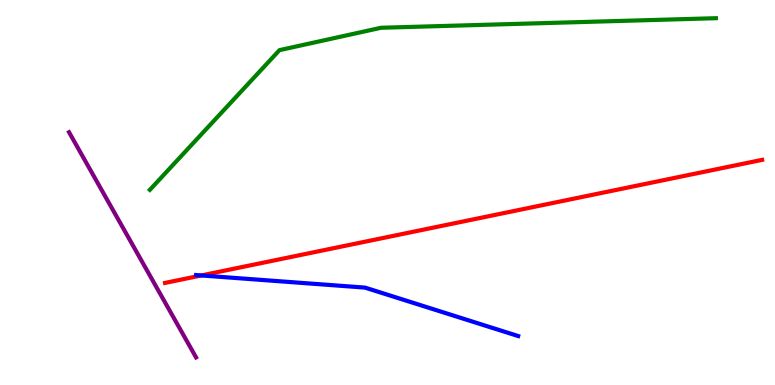[{'lines': ['blue', 'red'], 'intersections': [{'x': 2.6, 'y': 2.85}]}, {'lines': ['green', 'red'], 'intersections': []}, {'lines': ['purple', 'red'], 'intersections': []}, {'lines': ['blue', 'green'], 'intersections': []}, {'lines': ['blue', 'purple'], 'intersections': []}, {'lines': ['green', 'purple'], 'intersections': []}]